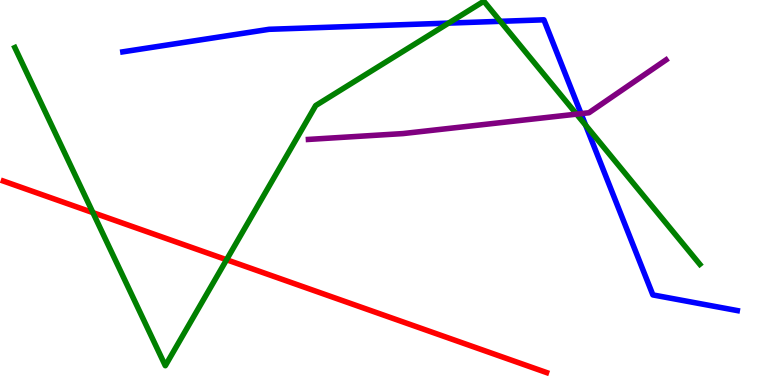[{'lines': ['blue', 'red'], 'intersections': []}, {'lines': ['green', 'red'], 'intersections': [{'x': 1.2, 'y': 4.48}, {'x': 2.92, 'y': 3.25}]}, {'lines': ['purple', 'red'], 'intersections': []}, {'lines': ['blue', 'green'], 'intersections': [{'x': 5.79, 'y': 9.4}, {'x': 6.46, 'y': 9.45}, {'x': 7.56, 'y': 6.75}]}, {'lines': ['blue', 'purple'], 'intersections': [{'x': 7.5, 'y': 7.05}]}, {'lines': ['green', 'purple'], 'intersections': [{'x': 7.44, 'y': 7.04}]}]